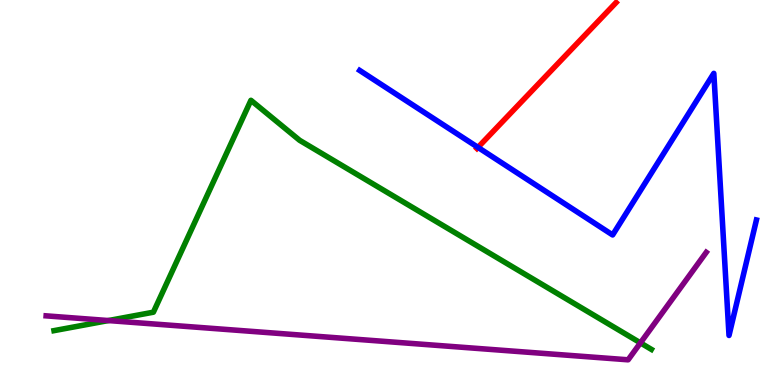[{'lines': ['blue', 'red'], 'intersections': [{'x': 6.17, 'y': 6.17}]}, {'lines': ['green', 'red'], 'intersections': []}, {'lines': ['purple', 'red'], 'intersections': []}, {'lines': ['blue', 'green'], 'intersections': []}, {'lines': ['blue', 'purple'], 'intersections': []}, {'lines': ['green', 'purple'], 'intersections': [{'x': 1.4, 'y': 1.67}, {'x': 8.26, 'y': 1.09}]}]